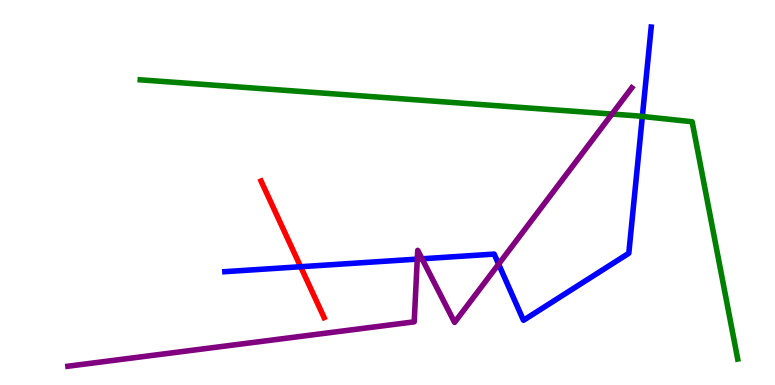[{'lines': ['blue', 'red'], 'intersections': [{'x': 3.88, 'y': 3.07}]}, {'lines': ['green', 'red'], 'intersections': []}, {'lines': ['purple', 'red'], 'intersections': []}, {'lines': ['blue', 'green'], 'intersections': [{'x': 8.29, 'y': 6.98}]}, {'lines': ['blue', 'purple'], 'intersections': [{'x': 5.38, 'y': 3.27}, {'x': 5.45, 'y': 3.28}, {'x': 6.43, 'y': 3.14}]}, {'lines': ['green', 'purple'], 'intersections': [{'x': 7.9, 'y': 7.04}]}]